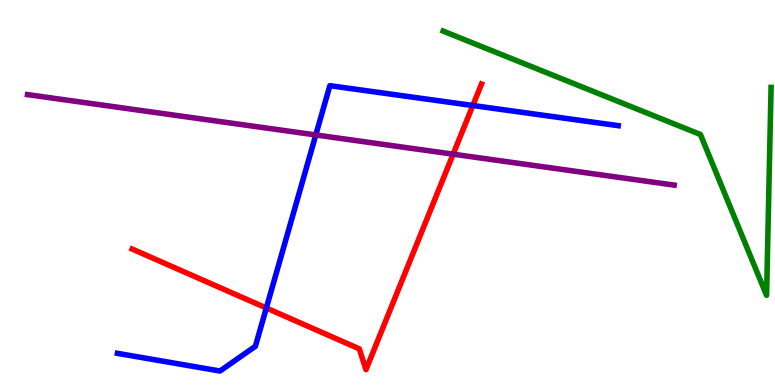[{'lines': ['blue', 'red'], 'intersections': [{'x': 3.44, 'y': 2.0}, {'x': 6.1, 'y': 7.26}]}, {'lines': ['green', 'red'], 'intersections': []}, {'lines': ['purple', 'red'], 'intersections': [{'x': 5.85, 'y': 6.0}]}, {'lines': ['blue', 'green'], 'intersections': []}, {'lines': ['blue', 'purple'], 'intersections': [{'x': 4.07, 'y': 6.49}]}, {'lines': ['green', 'purple'], 'intersections': []}]